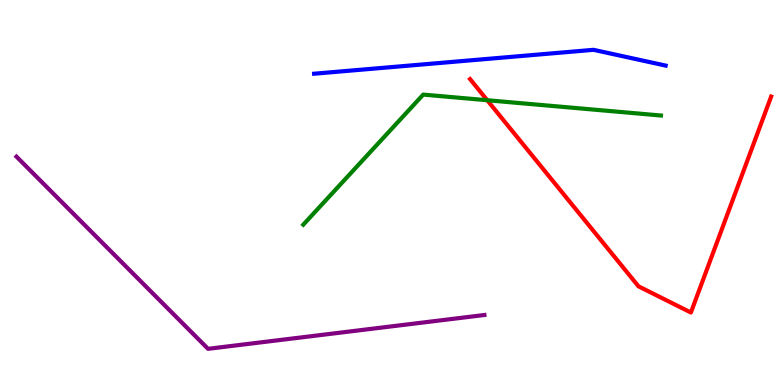[{'lines': ['blue', 'red'], 'intersections': []}, {'lines': ['green', 'red'], 'intersections': [{'x': 6.29, 'y': 7.4}]}, {'lines': ['purple', 'red'], 'intersections': []}, {'lines': ['blue', 'green'], 'intersections': []}, {'lines': ['blue', 'purple'], 'intersections': []}, {'lines': ['green', 'purple'], 'intersections': []}]